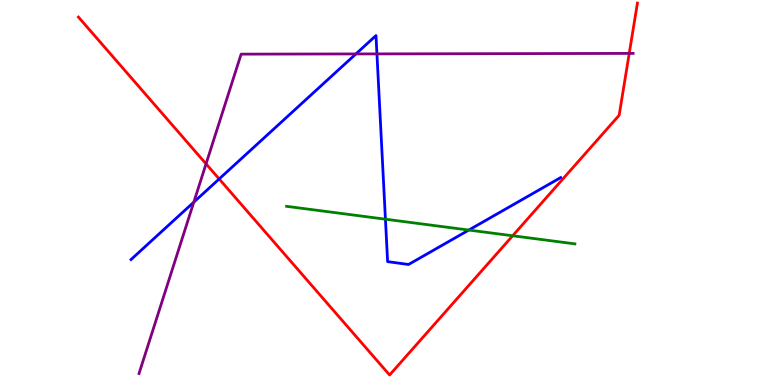[{'lines': ['blue', 'red'], 'intersections': [{'x': 2.83, 'y': 5.35}]}, {'lines': ['green', 'red'], 'intersections': [{'x': 6.62, 'y': 3.88}]}, {'lines': ['purple', 'red'], 'intersections': [{'x': 2.66, 'y': 5.74}, {'x': 8.12, 'y': 8.61}]}, {'lines': ['blue', 'green'], 'intersections': [{'x': 4.97, 'y': 4.31}, {'x': 6.05, 'y': 4.02}]}, {'lines': ['blue', 'purple'], 'intersections': [{'x': 2.5, 'y': 4.75}, {'x': 4.59, 'y': 8.6}, {'x': 4.86, 'y': 8.6}]}, {'lines': ['green', 'purple'], 'intersections': []}]